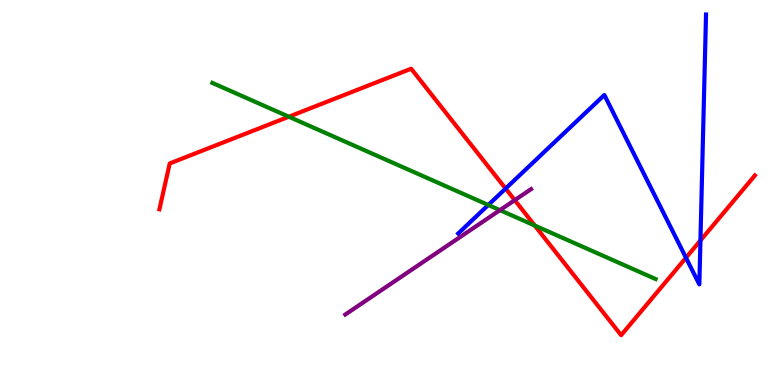[{'lines': ['blue', 'red'], 'intersections': [{'x': 6.52, 'y': 5.1}, {'x': 8.85, 'y': 3.31}, {'x': 9.04, 'y': 3.75}]}, {'lines': ['green', 'red'], 'intersections': [{'x': 3.73, 'y': 6.97}, {'x': 6.9, 'y': 4.14}]}, {'lines': ['purple', 'red'], 'intersections': [{'x': 6.64, 'y': 4.8}]}, {'lines': ['blue', 'green'], 'intersections': [{'x': 6.3, 'y': 4.68}]}, {'lines': ['blue', 'purple'], 'intersections': []}, {'lines': ['green', 'purple'], 'intersections': [{'x': 6.45, 'y': 4.54}]}]